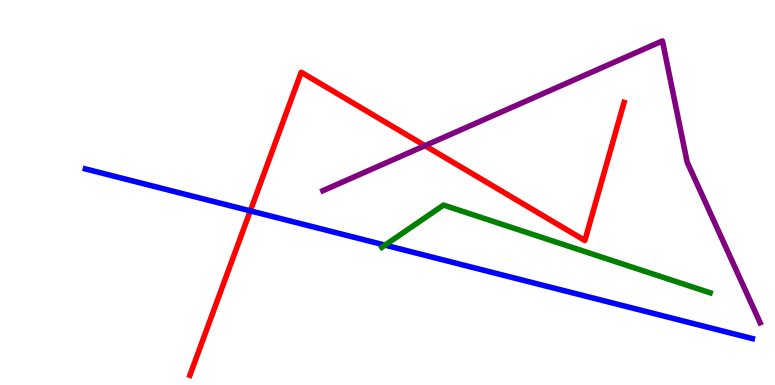[{'lines': ['blue', 'red'], 'intersections': [{'x': 3.23, 'y': 4.52}]}, {'lines': ['green', 'red'], 'intersections': []}, {'lines': ['purple', 'red'], 'intersections': [{'x': 5.48, 'y': 6.22}]}, {'lines': ['blue', 'green'], 'intersections': [{'x': 4.97, 'y': 3.63}]}, {'lines': ['blue', 'purple'], 'intersections': []}, {'lines': ['green', 'purple'], 'intersections': []}]